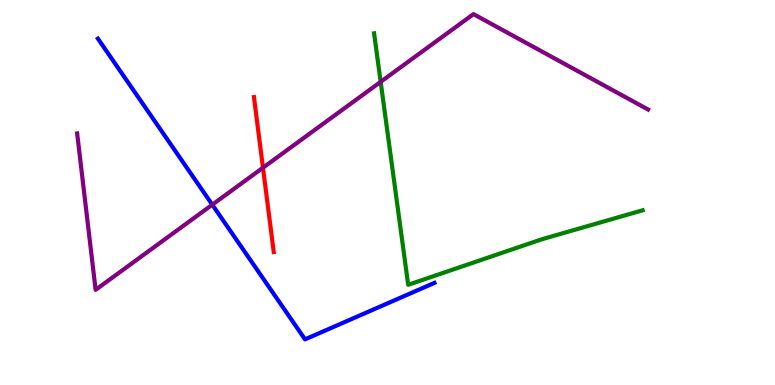[{'lines': ['blue', 'red'], 'intersections': []}, {'lines': ['green', 'red'], 'intersections': []}, {'lines': ['purple', 'red'], 'intersections': [{'x': 3.39, 'y': 5.64}]}, {'lines': ['blue', 'green'], 'intersections': []}, {'lines': ['blue', 'purple'], 'intersections': [{'x': 2.74, 'y': 4.68}]}, {'lines': ['green', 'purple'], 'intersections': [{'x': 4.91, 'y': 7.87}]}]